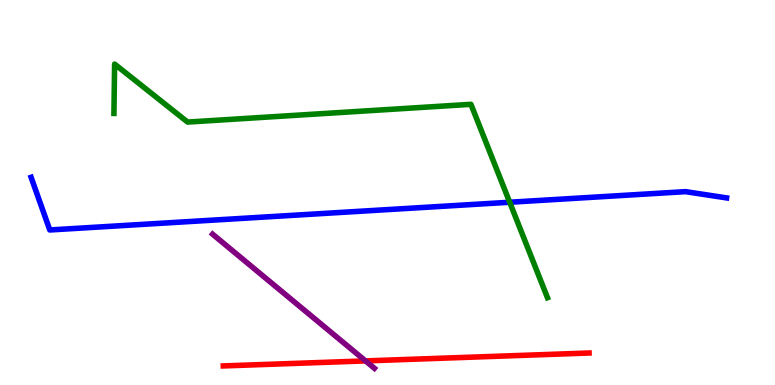[{'lines': ['blue', 'red'], 'intersections': []}, {'lines': ['green', 'red'], 'intersections': []}, {'lines': ['purple', 'red'], 'intersections': [{'x': 4.72, 'y': 0.626}]}, {'lines': ['blue', 'green'], 'intersections': [{'x': 6.58, 'y': 4.75}]}, {'lines': ['blue', 'purple'], 'intersections': []}, {'lines': ['green', 'purple'], 'intersections': []}]